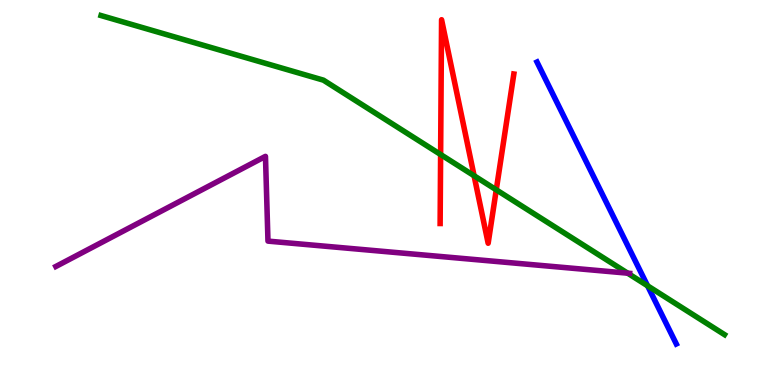[{'lines': ['blue', 'red'], 'intersections': []}, {'lines': ['green', 'red'], 'intersections': [{'x': 5.69, 'y': 5.99}, {'x': 6.12, 'y': 5.44}, {'x': 6.4, 'y': 5.07}]}, {'lines': ['purple', 'red'], 'intersections': []}, {'lines': ['blue', 'green'], 'intersections': [{'x': 8.36, 'y': 2.58}]}, {'lines': ['blue', 'purple'], 'intersections': []}, {'lines': ['green', 'purple'], 'intersections': [{'x': 8.1, 'y': 2.9}]}]